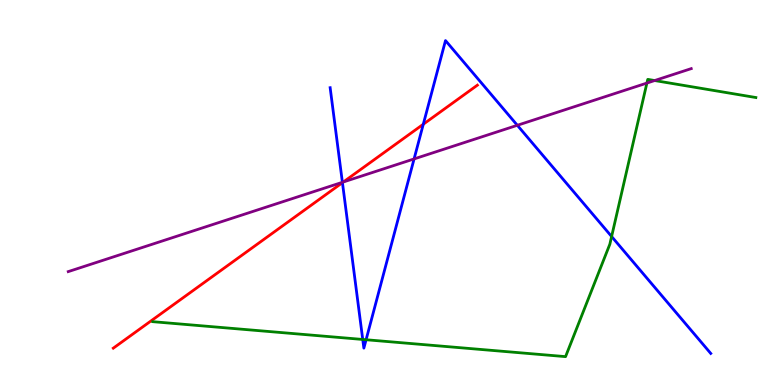[{'lines': ['blue', 'red'], 'intersections': [{'x': 4.42, 'y': 5.26}, {'x': 5.46, 'y': 6.77}]}, {'lines': ['green', 'red'], 'intersections': []}, {'lines': ['purple', 'red'], 'intersections': [{'x': 4.43, 'y': 5.27}]}, {'lines': ['blue', 'green'], 'intersections': [{'x': 4.68, 'y': 1.18}, {'x': 4.72, 'y': 1.18}, {'x': 7.89, 'y': 3.86}]}, {'lines': ['blue', 'purple'], 'intersections': [{'x': 4.42, 'y': 5.27}, {'x': 5.34, 'y': 5.87}, {'x': 6.68, 'y': 6.75}]}, {'lines': ['green', 'purple'], 'intersections': [{'x': 8.35, 'y': 7.84}, {'x': 8.45, 'y': 7.91}]}]